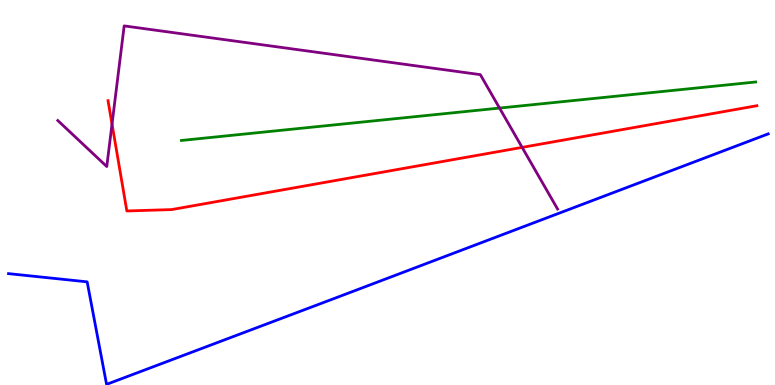[{'lines': ['blue', 'red'], 'intersections': []}, {'lines': ['green', 'red'], 'intersections': []}, {'lines': ['purple', 'red'], 'intersections': [{'x': 1.45, 'y': 6.78}, {'x': 6.74, 'y': 6.17}]}, {'lines': ['blue', 'green'], 'intersections': []}, {'lines': ['blue', 'purple'], 'intersections': []}, {'lines': ['green', 'purple'], 'intersections': [{'x': 6.45, 'y': 7.19}]}]